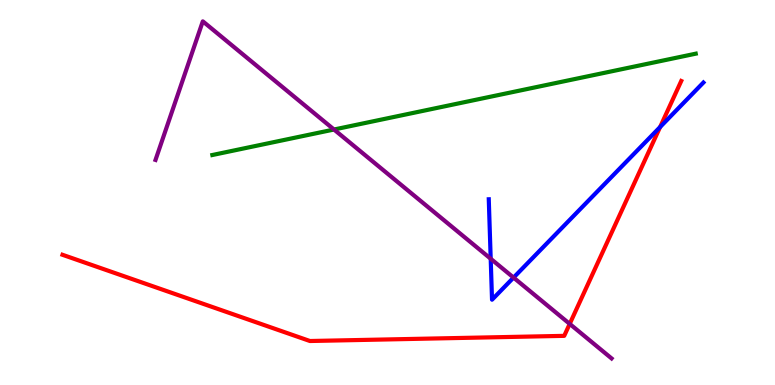[{'lines': ['blue', 'red'], 'intersections': [{'x': 8.52, 'y': 6.7}]}, {'lines': ['green', 'red'], 'intersections': []}, {'lines': ['purple', 'red'], 'intersections': [{'x': 7.35, 'y': 1.59}]}, {'lines': ['blue', 'green'], 'intersections': []}, {'lines': ['blue', 'purple'], 'intersections': [{'x': 6.33, 'y': 3.28}, {'x': 6.63, 'y': 2.79}]}, {'lines': ['green', 'purple'], 'intersections': [{'x': 4.31, 'y': 6.64}]}]